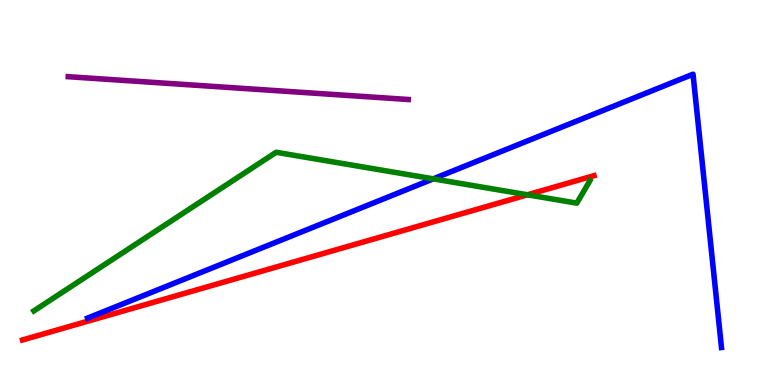[{'lines': ['blue', 'red'], 'intersections': []}, {'lines': ['green', 'red'], 'intersections': [{'x': 6.81, 'y': 4.94}]}, {'lines': ['purple', 'red'], 'intersections': []}, {'lines': ['blue', 'green'], 'intersections': [{'x': 5.59, 'y': 5.35}]}, {'lines': ['blue', 'purple'], 'intersections': []}, {'lines': ['green', 'purple'], 'intersections': []}]